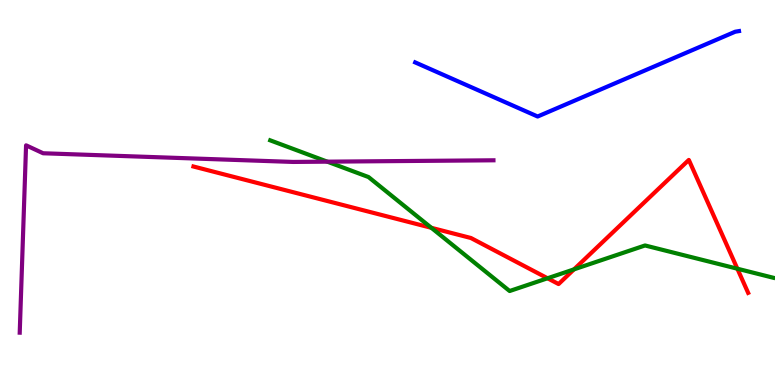[{'lines': ['blue', 'red'], 'intersections': []}, {'lines': ['green', 'red'], 'intersections': [{'x': 5.57, 'y': 4.08}, {'x': 7.07, 'y': 2.77}, {'x': 7.41, 'y': 3.0}, {'x': 9.51, 'y': 3.02}]}, {'lines': ['purple', 'red'], 'intersections': []}, {'lines': ['blue', 'green'], 'intersections': []}, {'lines': ['blue', 'purple'], 'intersections': []}, {'lines': ['green', 'purple'], 'intersections': [{'x': 4.22, 'y': 5.8}]}]